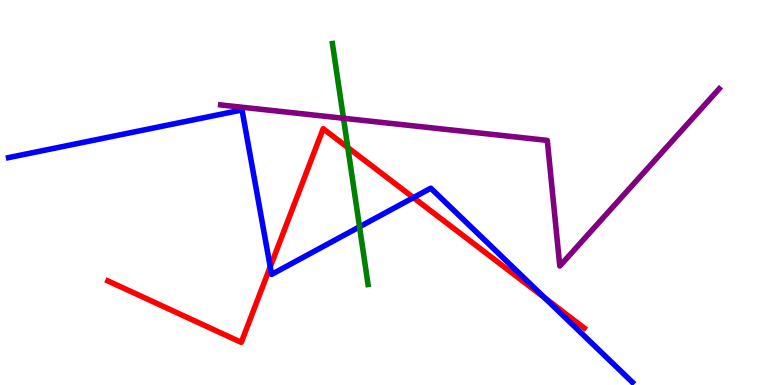[{'lines': ['blue', 'red'], 'intersections': [{'x': 3.49, 'y': 3.07}, {'x': 5.33, 'y': 4.87}, {'x': 7.03, 'y': 2.26}]}, {'lines': ['green', 'red'], 'intersections': [{'x': 4.49, 'y': 6.17}]}, {'lines': ['purple', 'red'], 'intersections': []}, {'lines': ['blue', 'green'], 'intersections': [{'x': 4.64, 'y': 4.11}]}, {'lines': ['blue', 'purple'], 'intersections': []}, {'lines': ['green', 'purple'], 'intersections': [{'x': 4.43, 'y': 6.93}]}]